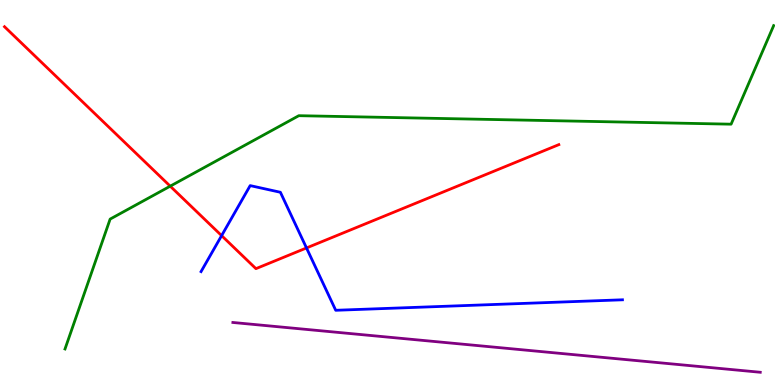[{'lines': ['blue', 'red'], 'intersections': [{'x': 2.86, 'y': 3.88}, {'x': 3.95, 'y': 3.56}]}, {'lines': ['green', 'red'], 'intersections': [{'x': 2.2, 'y': 5.16}]}, {'lines': ['purple', 'red'], 'intersections': []}, {'lines': ['blue', 'green'], 'intersections': []}, {'lines': ['blue', 'purple'], 'intersections': []}, {'lines': ['green', 'purple'], 'intersections': []}]